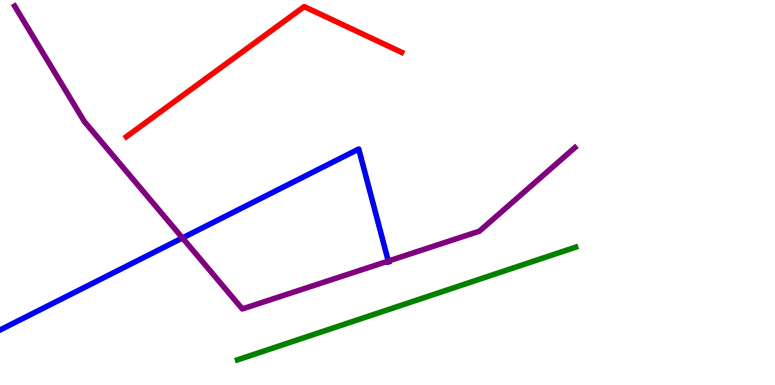[{'lines': ['blue', 'red'], 'intersections': []}, {'lines': ['green', 'red'], 'intersections': []}, {'lines': ['purple', 'red'], 'intersections': []}, {'lines': ['blue', 'green'], 'intersections': []}, {'lines': ['blue', 'purple'], 'intersections': [{'x': 2.35, 'y': 3.82}, {'x': 5.01, 'y': 3.22}]}, {'lines': ['green', 'purple'], 'intersections': []}]